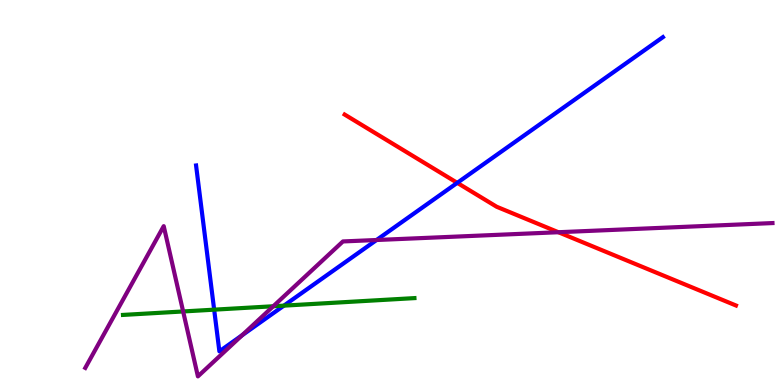[{'lines': ['blue', 'red'], 'intersections': [{'x': 5.9, 'y': 5.25}]}, {'lines': ['green', 'red'], 'intersections': []}, {'lines': ['purple', 'red'], 'intersections': [{'x': 7.21, 'y': 3.97}]}, {'lines': ['blue', 'green'], 'intersections': [{'x': 2.76, 'y': 1.96}, {'x': 3.66, 'y': 2.06}]}, {'lines': ['blue', 'purple'], 'intersections': [{'x': 3.12, 'y': 1.29}, {'x': 4.86, 'y': 3.77}]}, {'lines': ['green', 'purple'], 'intersections': [{'x': 2.36, 'y': 1.91}, {'x': 3.53, 'y': 2.05}]}]